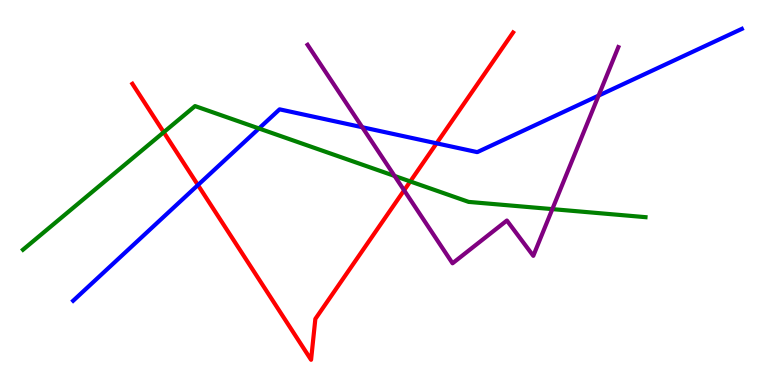[{'lines': ['blue', 'red'], 'intersections': [{'x': 2.55, 'y': 5.19}, {'x': 5.63, 'y': 6.28}]}, {'lines': ['green', 'red'], 'intersections': [{'x': 2.11, 'y': 6.57}, {'x': 5.29, 'y': 5.29}]}, {'lines': ['purple', 'red'], 'intersections': [{'x': 5.21, 'y': 5.06}]}, {'lines': ['blue', 'green'], 'intersections': [{'x': 3.34, 'y': 6.66}]}, {'lines': ['blue', 'purple'], 'intersections': [{'x': 4.67, 'y': 6.7}, {'x': 7.72, 'y': 7.52}]}, {'lines': ['green', 'purple'], 'intersections': [{'x': 5.09, 'y': 5.43}, {'x': 7.13, 'y': 4.57}]}]